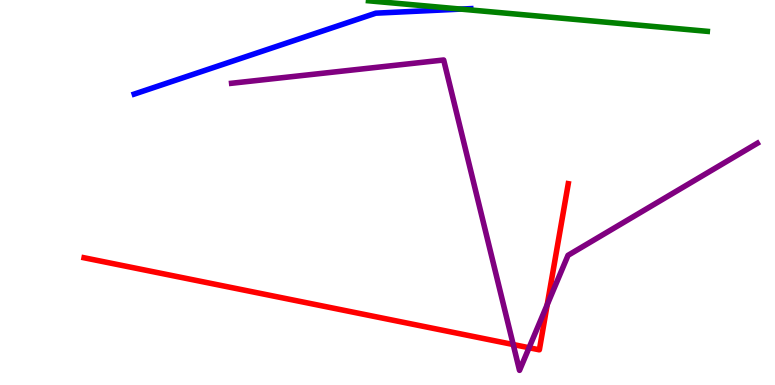[{'lines': ['blue', 'red'], 'intersections': []}, {'lines': ['green', 'red'], 'intersections': []}, {'lines': ['purple', 'red'], 'intersections': [{'x': 6.62, 'y': 1.05}, {'x': 6.83, 'y': 0.968}, {'x': 7.06, 'y': 2.09}]}, {'lines': ['blue', 'green'], 'intersections': [{'x': 5.95, 'y': 9.76}]}, {'lines': ['blue', 'purple'], 'intersections': []}, {'lines': ['green', 'purple'], 'intersections': []}]